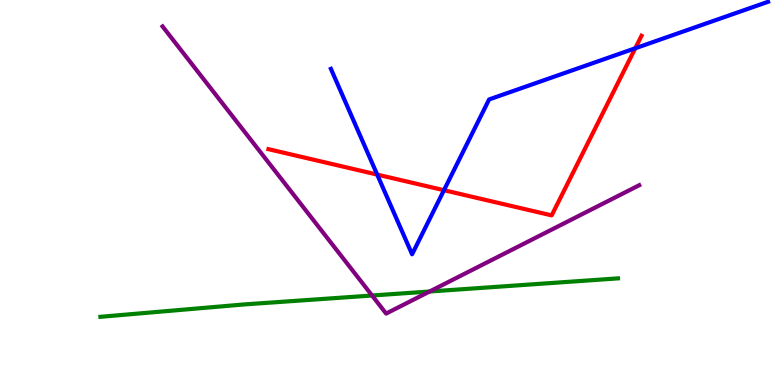[{'lines': ['blue', 'red'], 'intersections': [{'x': 4.87, 'y': 5.47}, {'x': 5.73, 'y': 5.06}, {'x': 8.2, 'y': 8.75}]}, {'lines': ['green', 'red'], 'intersections': []}, {'lines': ['purple', 'red'], 'intersections': []}, {'lines': ['blue', 'green'], 'intersections': []}, {'lines': ['blue', 'purple'], 'intersections': []}, {'lines': ['green', 'purple'], 'intersections': [{'x': 4.8, 'y': 2.32}, {'x': 5.54, 'y': 2.43}]}]